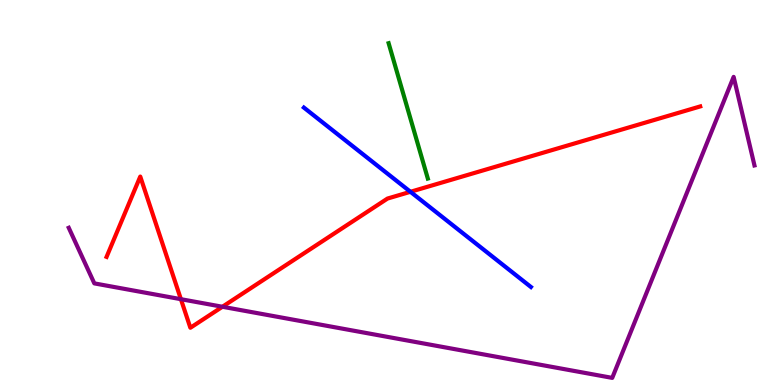[{'lines': ['blue', 'red'], 'intersections': [{'x': 5.3, 'y': 5.02}]}, {'lines': ['green', 'red'], 'intersections': []}, {'lines': ['purple', 'red'], 'intersections': [{'x': 2.33, 'y': 2.23}, {'x': 2.87, 'y': 2.03}]}, {'lines': ['blue', 'green'], 'intersections': []}, {'lines': ['blue', 'purple'], 'intersections': []}, {'lines': ['green', 'purple'], 'intersections': []}]